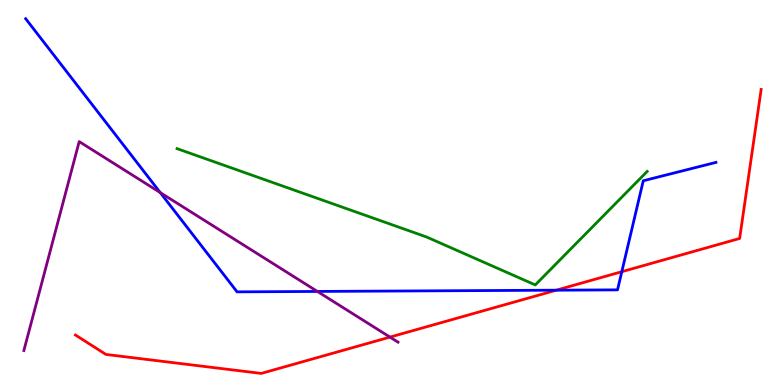[{'lines': ['blue', 'red'], 'intersections': [{'x': 7.18, 'y': 2.46}, {'x': 8.02, 'y': 2.94}]}, {'lines': ['green', 'red'], 'intersections': []}, {'lines': ['purple', 'red'], 'intersections': [{'x': 5.03, 'y': 1.24}]}, {'lines': ['blue', 'green'], 'intersections': []}, {'lines': ['blue', 'purple'], 'intersections': [{'x': 2.07, 'y': 5.0}, {'x': 4.1, 'y': 2.43}]}, {'lines': ['green', 'purple'], 'intersections': []}]